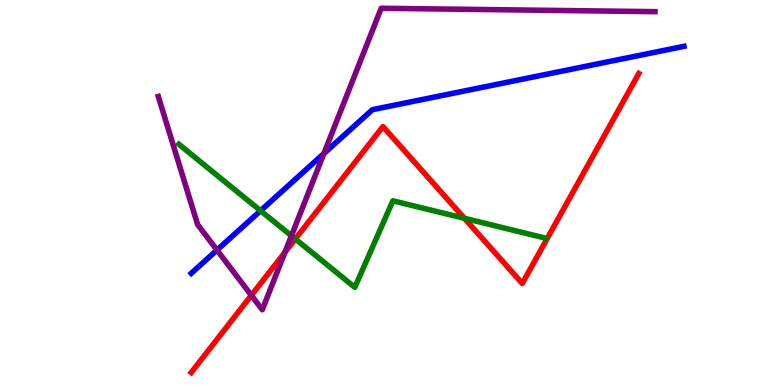[{'lines': ['blue', 'red'], 'intersections': []}, {'lines': ['green', 'red'], 'intersections': [{'x': 3.81, 'y': 3.79}, {'x': 5.99, 'y': 4.33}]}, {'lines': ['purple', 'red'], 'intersections': [{'x': 3.24, 'y': 2.33}, {'x': 3.68, 'y': 3.45}]}, {'lines': ['blue', 'green'], 'intersections': [{'x': 3.36, 'y': 4.53}]}, {'lines': ['blue', 'purple'], 'intersections': [{'x': 2.8, 'y': 3.5}, {'x': 4.18, 'y': 6.01}]}, {'lines': ['green', 'purple'], 'intersections': [{'x': 3.76, 'y': 3.88}]}]